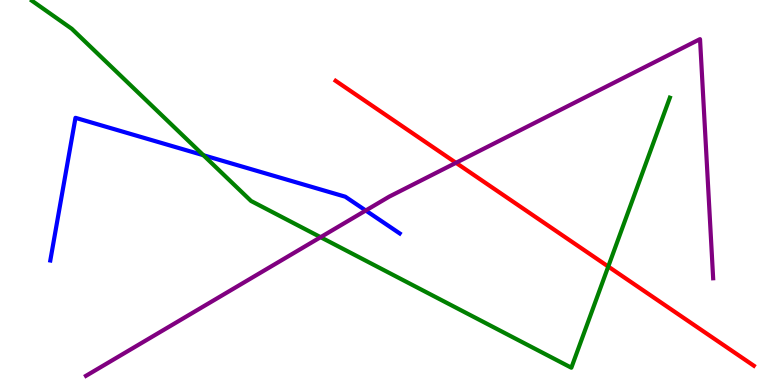[{'lines': ['blue', 'red'], 'intersections': []}, {'lines': ['green', 'red'], 'intersections': [{'x': 7.85, 'y': 3.08}]}, {'lines': ['purple', 'red'], 'intersections': [{'x': 5.88, 'y': 5.77}]}, {'lines': ['blue', 'green'], 'intersections': [{'x': 2.62, 'y': 5.97}]}, {'lines': ['blue', 'purple'], 'intersections': [{'x': 4.72, 'y': 4.53}]}, {'lines': ['green', 'purple'], 'intersections': [{'x': 4.14, 'y': 3.84}]}]